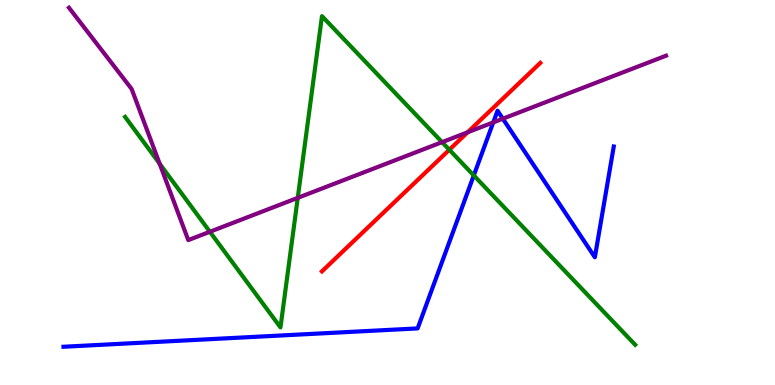[{'lines': ['blue', 'red'], 'intersections': []}, {'lines': ['green', 'red'], 'intersections': [{'x': 5.8, 'y': 6.11}]}, {'lines': ['purple', 'red'], 'intersections': [{'x': 6.03, 'y': 6.56}]}, {'lines': ['blue', 'green'], 'intersections': [{'x': 6.11, 'y': 5.44}]}, {'lines': ['blue', 'purple'], 'intersections': [{'x': 6.36, 'y': 6.82}, {'x': 6.49, 'y': 6.92}]}, {'lines': ['green', 'purple'], 'intersections': [{'x': 2.06, 'y': 5.75}, {'x': 2.71, 'y': 3.98}, {'x': 3.84, 'y': 4.86}, {'x': 5.7, 'y': 6.31}]}]